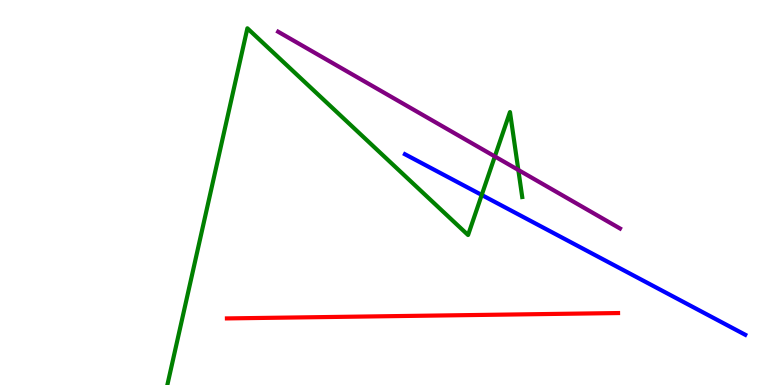[{'lines': ['blue', 'red'], 'intersections': []}, {'lines': ['green', 'red'], 'intersections': []}, {'lines': ['purple', 'red'], 'intersections': []}, {'lines': ['blue', 'green'], 'intersections': [{'x': 6.22, 'y': 4.94}]}, {'lines': ['blue', 'purple'], 'intersections': []}, {'lines': ['green', 'purple'], 'intersections': [{'x': 6.39, 'y': 5.94}, {'x': 6.69, 'y': 5.59}]}]